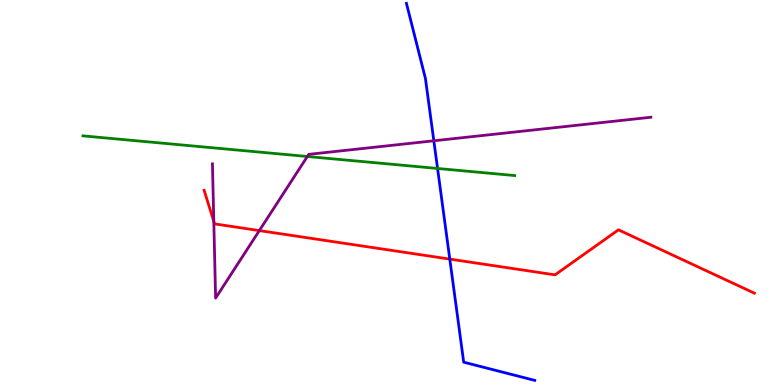[{'lines': ['blue', 'red'], 'intersections': [{'x': 5.8, 'y': 3.27}]}, {'lines': ['green', 'red'], 'intersections': []}, {'lines': ['purple', 'red'], 'intersections': [{'x': 2.76, 'y': 4.25}, {'x': 3.35, 'y': 4.01}]}, {'lines': ['blue', 'green'], 'intersections': [{'x': 5.65, 'y': 5.62}]}, {'lines': ['blue', 'purple'], 'intersections': [{'x': 5.6, 'y': 6.34}]}, {'lines': ['green', 'purple'], 'intersections': [{'x': 3.97, 'y': 5.94}]}]